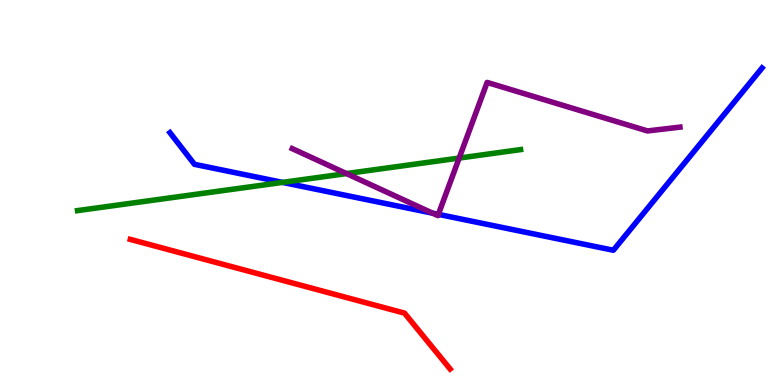[{'lines': ['blue', 'red'], 'intersections': []}, {'lines': ['green', 'red'], 'intersections': []}, {'lines': ['purple', 'red'], 'intersections': []}, {'lines': ['blue', 'green'], 'intersections': [{'x': 3.65, 'y': 5.26}]}, {'lines': ['blue', 'purple'], 'intersections': [{'x': 5.58, 'y': 4.46}, {'x': 5.66, 'y': 4.43}]}, {'lines': ['green', 'purple'], 'intersections': [{'x': 4.47, 'y': 5.49}, {'x': 5.92, 'y': 5.89}]}]